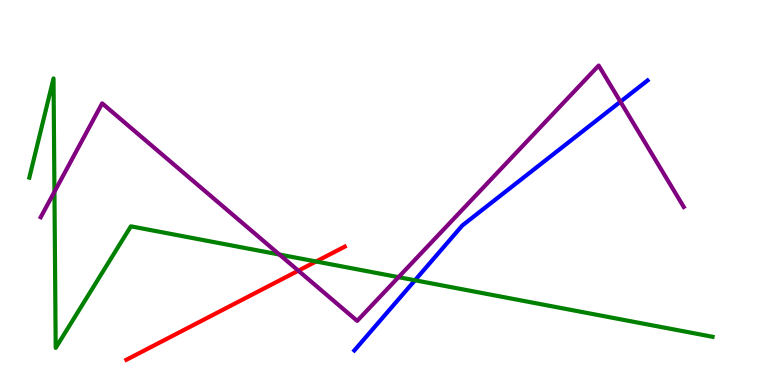[{'lines': ['blue', 'red'], 'intersections': []}, {'lines': ['green', 'red'], 'intersections': [{'x': 4.08, 'y': 3.21}]}, {'lines': ['purple', 'red'], 'intersections': [{'x': 3.85, 'y': 2.97}]}, {'lines': ['blue', 'green'], 'intersections': [{'x': 5.35, 'y': 2.72}]}, {'lines': ['blue', 'purple'], 'intersections': [{'x': 8.01, 'y': 7.36}]}, {'lines': ['green', 'purple'], 'intersections': [{'x': 0.703, 'y': 5.02}, {'x': 3.61, 'y': 3.39}, {'x': 5.14, 'y': 2.8}]}]